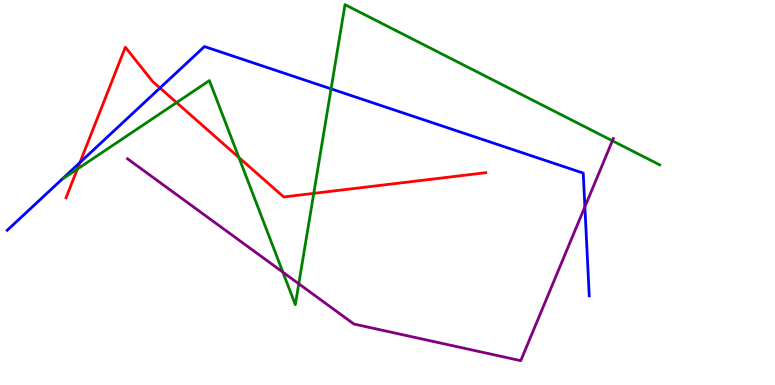[{'lines': ['blue', 'red'], 'intersections': [{'x': 1.03, 'y': 5.78}, {'x': 2.06, 'y': 7.71}]}, {'lines': ['green', 'red'], 'intersections': [{'x': 0.998, 'y': 5.61}, {'x': 2.28, 'y': 7.34}, {'x': 3.08, 'y': 5.91}, {'x': 4.05, 'y': 4.98}]}, {'lines': ['purple', 'red'], 'intersections': []}, {'lines': ['blue', 'green'], 'intersections': [{'x': 4.27, 'y': 7.69}]}, {'lines': ['blue', 'purple'], 'intersections': [{'x': 7.55, 'y': 4.63}]}, {'lines': ['green', 'purple'], 'intersections': [{'x': 3.65, 'y': 2.93}, {'x': 3.86, 'y': 2.63}, {'x': 7.9, 'y': 6.34}]}]